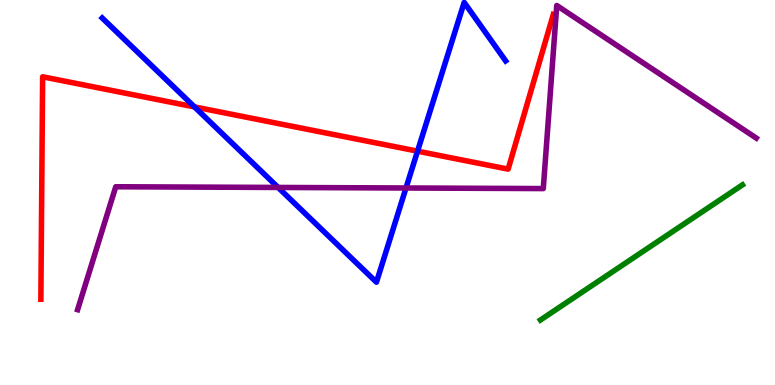[{'lines': ['blue', 'red'], 'intersections': [{'x': 2.51, 'y': 7.22}, {'x': 5.39, 'y': 6.07}]}, {'lines': ['green', 'red'], 'intersections': []}, {'lines': ['purple', 'red'], 'intersections': []}, {'lines': ['blue', 'green'], 'intersections': []}, {'lines': ['blue', 'purple'], 'intersections': [{'x': 3.59, 'y': 5.13}, {'x': 5.24, 'y': 5.12}]}, {'lines': ['green', 'purple'], 'intersections': []}]